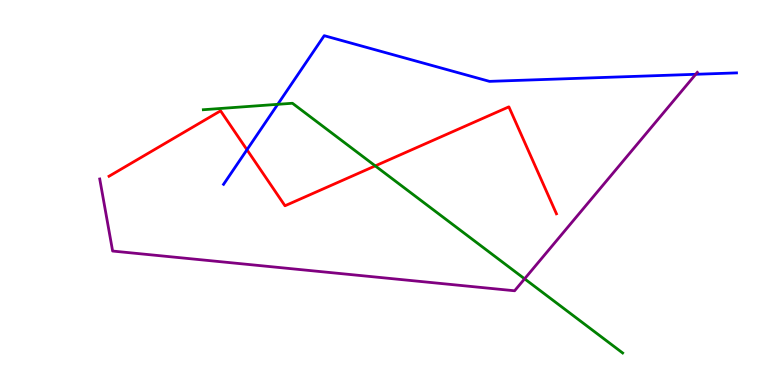[{'lines': ['blue', 'red'], 'intersections': [{'x': 3.19, 'y': 6.11}]}, {'lines': ['green', 'red'], 'intersections': [{'x': 4.84, 'y': 5.69}]}, {'lines': ['purple', 'red'], 'intersections': []}, {'lines': ['blue', 'green'], 'intersections': [{'x': 3.58, 'y': 7.29}]}, {'lines': ['blue', 'purple'], 'intersections': [{'x': 8.98, 'y': 8.07}]}, {'lines': ['green', 'purple'], 'intersections': [{'x': 6.77, 'y': 2.76}]}]